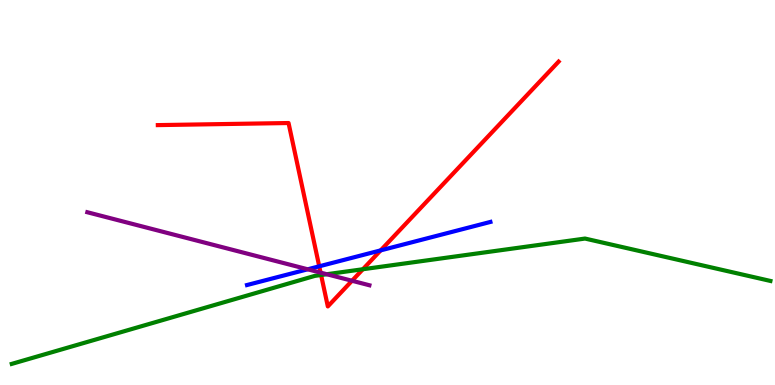[{'lines': ['blue', 'red'], 'intersections': [{'x': 4.12, 'y': 3.08}, {'x': 4.91, 'y': 3.5}]}, {'lines': ['green', 'red'], 'intersections': [{'x': 4.14, 'y': 2.86}, {'x': 4.68, 'y': 3.01}]}, {'lines': ['purple', 'red'], 'intersections': [{'x': 4.14, 'y': 2.92}, {'x': 4.54, 'y': 2.71}]}, {'lines': ['blue', 'green'], 'intersections': []}, {'lines': ['blue', 'purple'], 'intersections': [{'x': 3.97, 'y': 3.01}]}, {'lines': ['green', 'purple'], 'intersections': [{'x': 4.22, 'y': 2.88}]}]